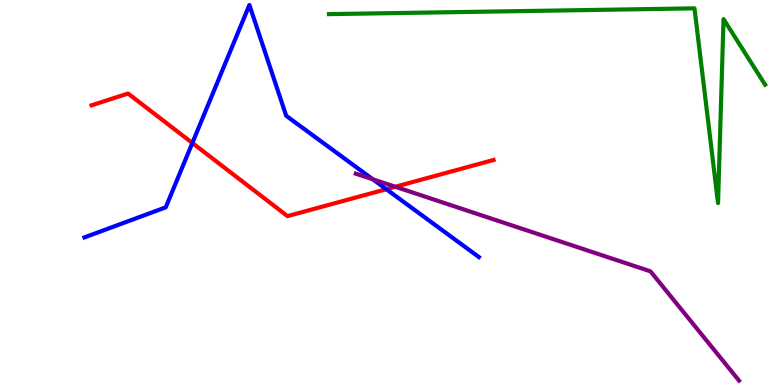[{'lines': ['blue', 'red'], 'intersections': [{'x': 2.48, 'y': 6.29}, {'x': 4.98, 'y': 5.09}]}, {'lines': ['green', 'red'], 'intersections': []}, {'lines': ['purple', 'red'], 'intersections': [{'x': 5.1, 'y': 5.15}]}, {'lines': ['blue', 'green'], 'intersections': []}, {'lines': ['blue', 'purple'], 'intersections': [{'x': 4.81, 'y': 5.34}]}, {'lines': ['green', 'purple'], 'intersections': []}]